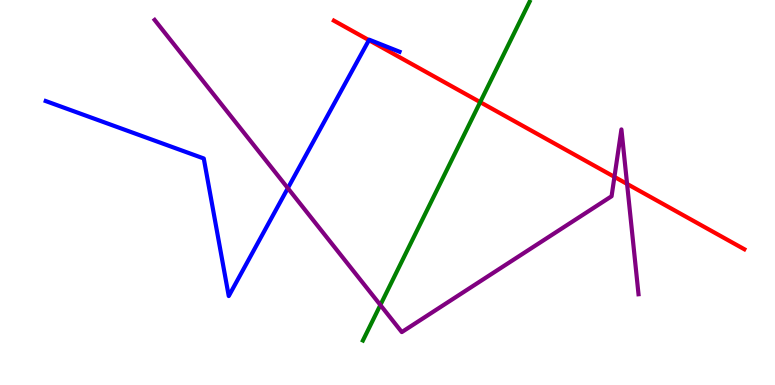[{'lines': ['blue', 'red'], 'intersections': [{'x': 4.76, 'y': 8.96}]}, {'lines': ['green', 'red'], 'intersections': [{'x': 6.2, 'y': 7.35}]}, {'lines': ['purple', 'red'], 'intersections': [{'x': 7.93, 'y': 5.41}, {'x': 8.09, 'y': 5.22}]}, {'lines': ['blue', 'green'], 'intersections': []}, {'lines': ['blue', 'purple'], 'intersections': [{'x': 3.71, 'y': 5.11}]}, {'lines': ['green', 'purple'], 'intersections': [{'x': 4.91, 'y': 2.08}]}]